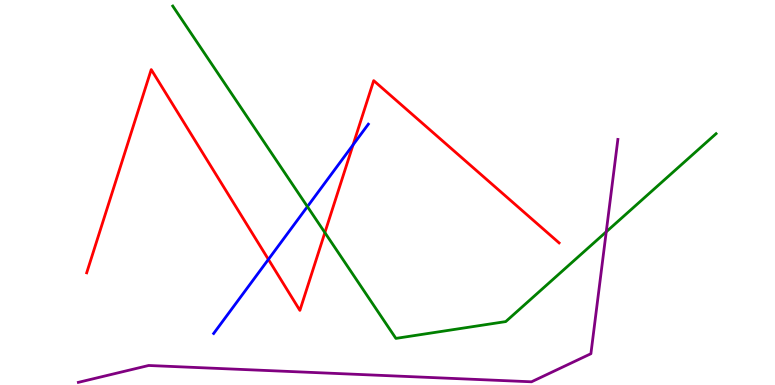[{'lines': ['blue', 'red'], 'intersections': [{'x': 3.46, 'y': 3.26}, {'x': 4.56, 'y': 6.24}]}, {'lines': ['green', 'red'], 'intersections': [{'x': 4.19, 'y': 3.96}]}, {'lines': ['purple', 'red'], 'intersections': []}, {'lines': ['blue', 'green'], 'intersections': [{'x': 3.97, 'y': 4.63}]}, {'lines': ['blue', 'purple'], 'intersections': []}, {'lines': ['green', 'purple'], 'intersections': [{'x': 7.82, 'y': 3.98}]}]